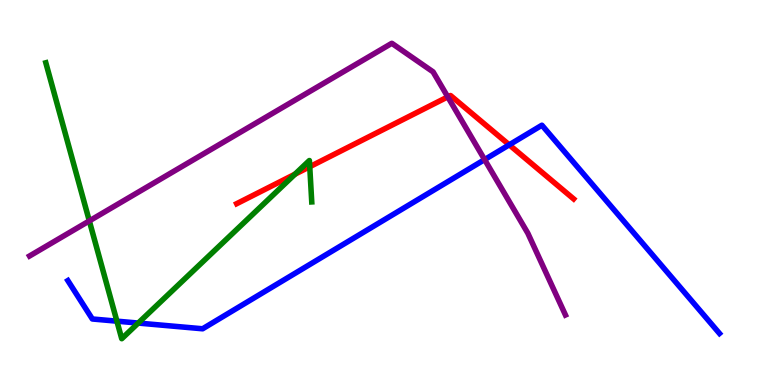[{'lines': ['blue', 'red'], 'intersections': [{'x': 6.57, 'y': 6.24}]}, {'lines': ['green', 'red'], 'intersections': [{'x': 3.81, 'y': 5.48}, {'x': 4.0, 'y': 5.67}]}, {'lines': ['purple', 'red'], 'intersections': [{'x': 5.78, 'y': 7.48}]}, {'lines': ['blue', 'green'], 'intersections': [{'x': 1.51, 'y': 1.66}, {'x': 1.78, 'y': 1.61}]}, {'lines': ['blue', 'purple'], 'intersections': [{'x': 6.25, 'y': 5.85}]}, {'lines': ['green', 'purple'], 'intersections': [{'x': 1.15, 'y': 4.26}]}]